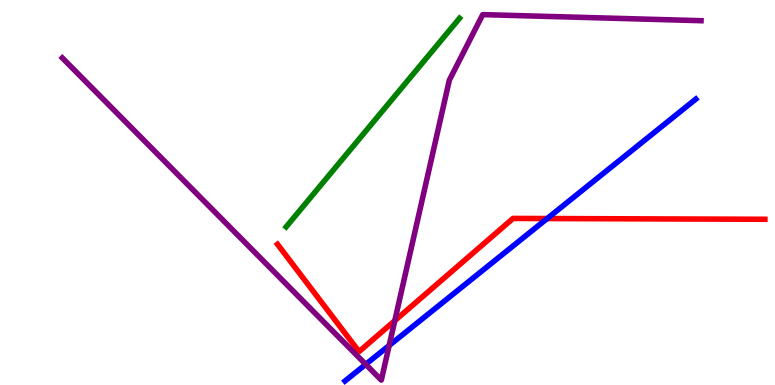[{'lines': ['blue', 'red'], 'intersections': [{'x': 7.06, 'y': 4.32}]}, {'lines': ['green', 'red'], 'intersections': []}, {'lines': ['purple', 'red'], 'intersections': [{'x': 5.09, 'y': 1.67}]}, {'lines': ['blue', 'green'], 'intersections': []}, {'lines': ['blue', 'purple'], 'intersections': [{'x': 4.72, 'y': 0.537}, {'x': 5.02, 'y': 1.03}]}, {'lines': ['green', 'purple'], 'intersections': []}]